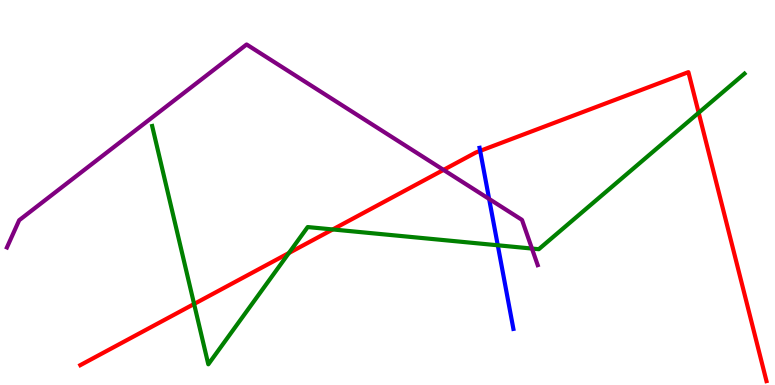[{'lines': ['blue', 'red'], 'intersections': [{'x': 6.2, 'y': 6.08}]}, {'lines': ['green', 'red'], 'intersections': [{'x': 2.5, 'y': 2.1}, {'x': 3.73, 'y': 3.43}, {'x': 4.29, 'y': 4.04}, {'x': 9.02, 'y': 7.07}]}, {'lines': ['purple', 'red'], 'intersections': [{'x': 5.72, 'y': 5.59}]}, {'lines': ['blue', 'green'], 'intersections': [{'x': 6.42, 'y': 3.63}]}, {'lines': ['blue', 'purple'], 'intersections': [{'x': 6.31, 'y': 4.83}]}, {'lines': ['green', 'purple'], 'intersections': [{'x': 6.86, 'y': 3.54}]}]